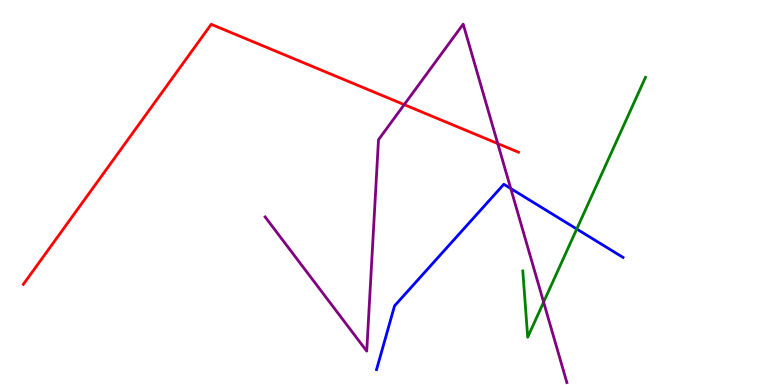[{'lines': ['blue', 'red'], 'intersections': []}, {'lines': ['green', 'red'], 'intersections': []}, {'lines': ['purple', 'red'], 'intersections': [{'x': 5.22, 'y': 7.28}, {'x': 6.42, 'y': 6.27}]}, {'lines': ['blue', 'green'], 'intersections': [{'x': 7.44, 'y': 4.05}]}, {'lines': ['blue', 'purple'], 'intersections': [{'x': 6.59, 'y': 5.1}]}, {'lines': ['green', 'purple'], 'intersections': [{'x': 7.01, 'y': 2.15}]}]